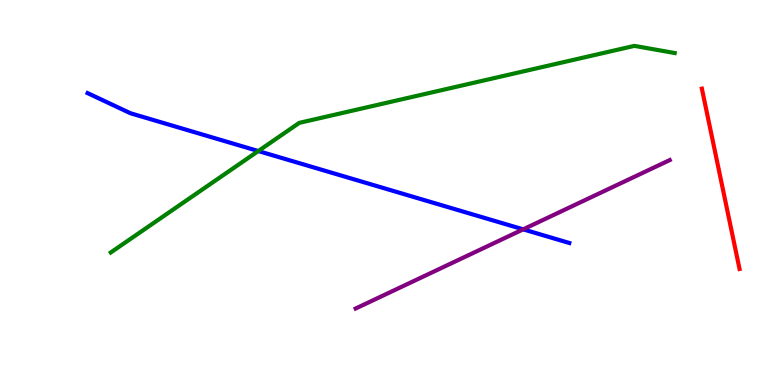[{'lines': ['blue', 'red'], 'intersections': []}, {'lines': ['green', 'red'], 'intersections': []}, {'lines': ['purple', 'red'], 'intersections': []}, {'lines': ['blue', 'green'], 'intersections': [{'x': 3.33, 'y': 6.08}]}, {'lines': ['blue', 'purple'], 'intersections': [{'x': 6.75, 'y': 4.04}]}, {'lines': ['green', 'purple'], 'intersections': []}]